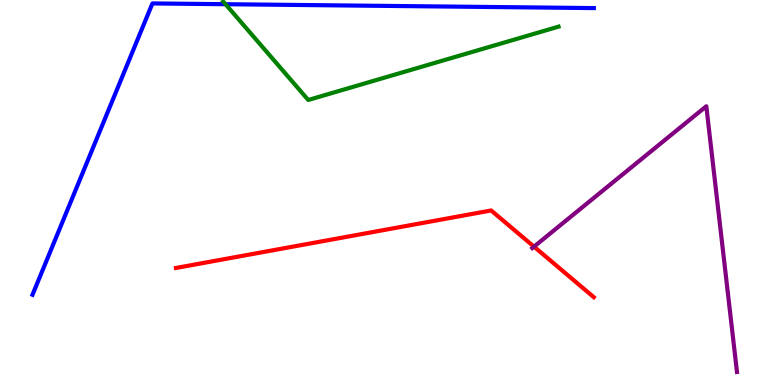[{'lines': ['blue', 'red'], 'intersections': []}, {'lines': ['green', 'red'], 'intersections': []}, {'lines': ['purple', 'red'], 'intersections': [{'x': 6.89, 'y': 3.59}]}, {'lines': ['blue', 'green'], 'intersections': [{'x': 2.91, 'y': 9.89}]}, {'lines': ['blue', 'purple'], 'intersections': []}, {'lines': ['green', 'purple'], 'intersections': []}]